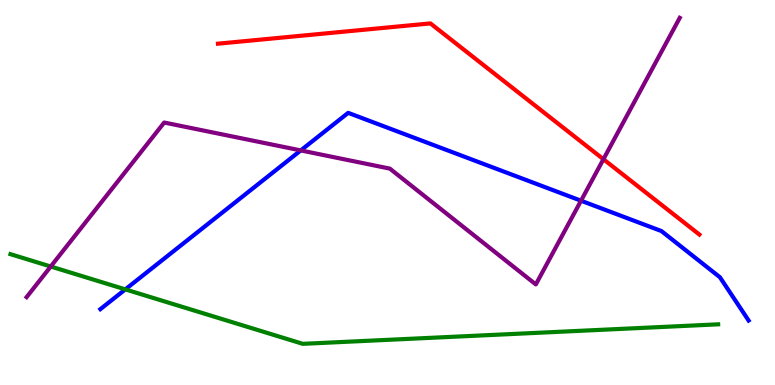[{'lines': ['blue', 'red'], 'intersections': []}, {'lines': ['green', 'red'], 'intersections': []}, {'lines': ['purple', 'red'], 'intersections': [{'x': 7.79, 'y': 5.86}]}, {'lines': ['blue', 'green'], 'intersections': [{'x': 1.62, 'y': 2.48}]}, {'lines': ['blue', 'purple'], 'intersections': [{'x': 3.88, 'y': 6.09}, {'x': 7.5, 'y': 4.79}]}, {'lines': ['green', 'purple'], 'intersections': [{'x': 0.655, 'y': 3.08}]}]